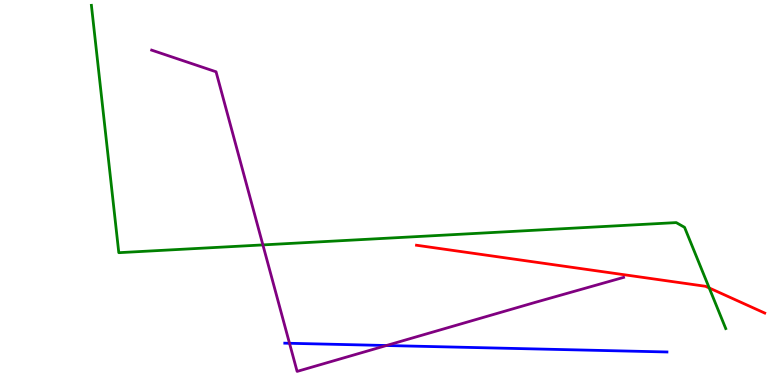[{'lines': ['blue', 'red'], 'intersections': []}, {'lines': ['green', 'red'], 'intersections': [{'x': 9.15, 'y': 2.52}]}, {'lines': ['purple', 'red'], 'intersections': []}, {'lines': ['blue', 'green'], 'intersections': []}, {'lines': ['blue', 'purple'], 'intersections': [{'x': 3.74, 'y': 1.08}, {'x': 4.99, 'y': 1.03}]}, {'lines': ['green', 'purple'], 'intersections': [{'x': 3.39, 'y': 3.64}]}]